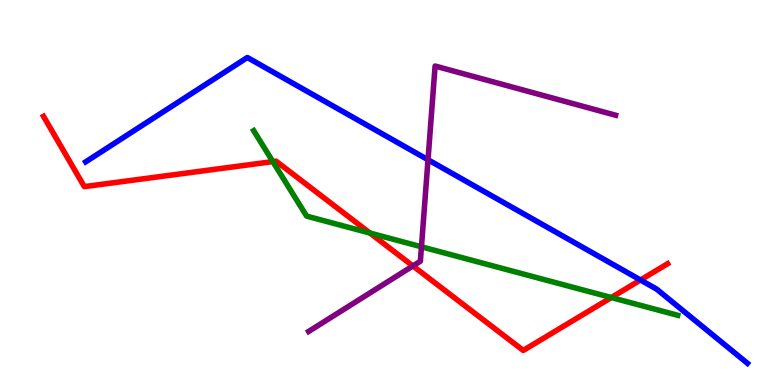[{'lines': ['blue', 'red'], 'intersections': [{'x': 8.26, 'y': 2.73}]}, {'lines': ['green', 'red'], 'intersections': [{'x': 3.52, 'y': 5.8}, {'x': 4.77, 'y': 3.95}, {'x': 7.89, 'y': 2.27}]}, {'lines': ['purple', 'red'], 'intersections': [{'x': 5.33, 'y': 3.09}]}, {'lines': ['blue', 'green'], 'intersections': []}, {'lines': ['blue', 'purple'], 'intersections': [{'x': 5.52, 'y': 5.85}]}, {'lines': ['green', 'purple'], 'intersections': [{'x': 5.44, 'y': 3.59}]}]